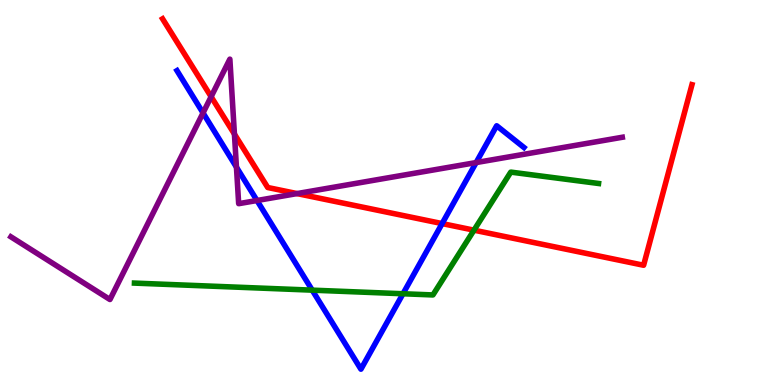[{'lines': ['blue', 'red'], 'intersections': [{'x': 5.7, 'y': 4.19}]}, {'lines': ['green', 'red'], 'intersections': [{'x': 6.12, 'y': 4.02}]}, {'lines': ['purple', 'red'], 'intersections': [{'x': 2.72, 'y': 7.49}, {'x': 3.02, 'y': 6.52}, {'x': 3.83, 'y': 4.97}]}, {'lines': ['blue', 'green'], 'intersections': [{'x': 4.03, 'y': 2.46}, {'x': 5.2, 'y': 2.37}]}, {'lines': ['blue', 'purple'], 'intersections': [{'x': 2.62, 'y': 7.07}, {'x': 3.05, 'y': 5.66}, {'x': 3.32, 'y': 4.79}, {'x': 6.14, 'y': 5.78}]}, {'lines': ['green', 'purple'], 'intersections': []}]